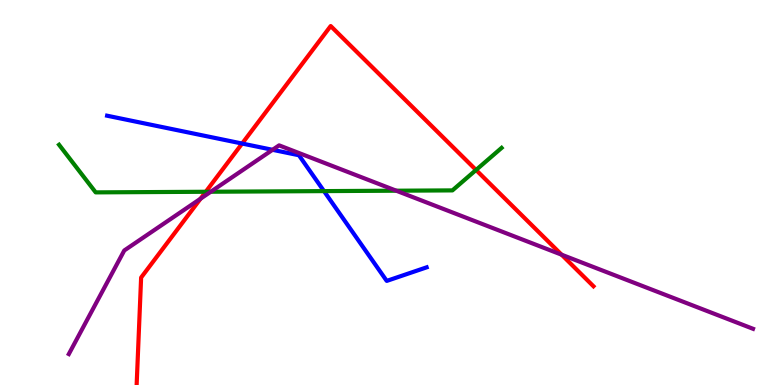[{'lines': ['blue', 'red'], 'intersections': [{'x': 3.12, 'y': 6.27}]}, {'lines': ['green', 'red'], 'intersections': [{'x': 2.66, 'y': 5.02}, {'x': 6.14, 'y': 5.59}]}, {'lines': ['purple', 'red'], 'intersections': [{'x': 2.59, 'y': 4.84}, {'x': 7.25, 'y': 3.38}]}, {'lines': ['blue', 'green'], 'intersections': [{'x': 4.18, 'y': 5.04}]}, {'lines': ['blue', 'purple'], 'intersections': [{'x': 3.52, 'y': 6.11}]}, {'lines': ['green', 'purple'], 'intersections': [{'x': 2.72, 'y': 5.02}, {'x': 5.11, 'y': 5.05}]}]